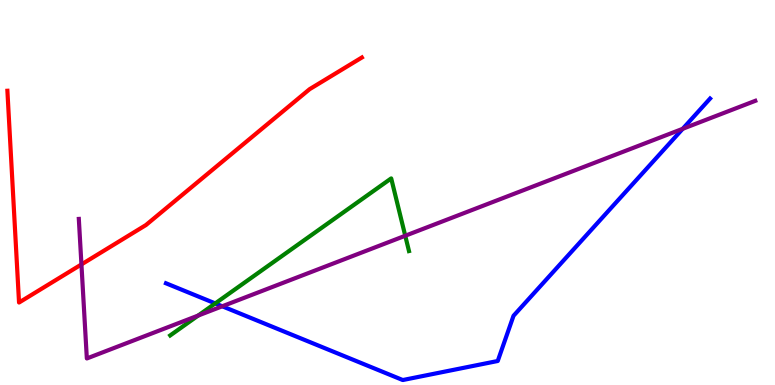[{'lines': ['blue', 'red'], 'intersections': []}, {'lines': ['green', 'red'], 'intersections': []}, {'lines': ['purple', 'red'], 'intersections': [{'x': 1.05, 'y': 3.13}]}, {'lines': ['blue', 'green'], 'intersections': [{'x': 2.78, 'y': 2.12}]}, {'lines': ['blue', 'purple'], 'intersections': [{'x': 2.87, 'y': 2.04}, {'x': 8.81, 'y': 6.65}]}, {'lines': ['green', 'purple'], 'intersections': [{'x': 2.56, 'y': 1.8}, {'x': 5.23, 'y': 3.88}]}]